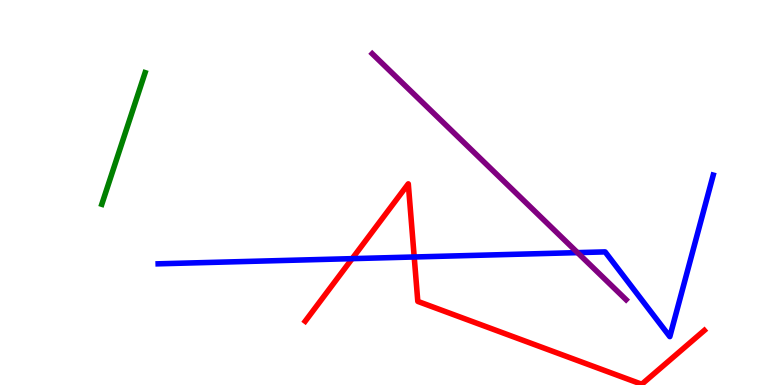[{'lines': ['blue', 'red'], 'intersections': [{'x': 4.54, 'y': 3.28}, {'x': 5.34, 'y': 3.32}]}, {'lines': ['green', 'red'], 'intersections': []}, {'lines': ['purple', 'red'], 'intersections': []}, {'lines': ['blue', 'green'], 'intersections': []}, {'lines': ['blue', 'purple'], 'intersections': [{'x': 7.45, 'y': 3.44}]}, {'lines': ['green', 'purple'], 'intersections': []}]